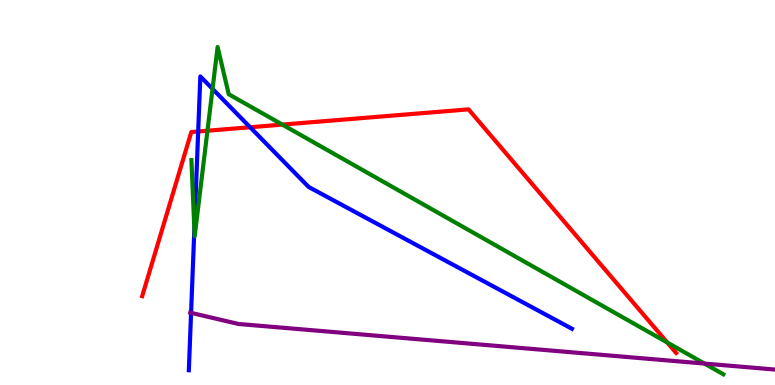[{'lines': ['blue', 'red'], 'intersections': [{'x': 2.56, 'y': 6.58}, {'x': 3.23, 'y': 6.7}]}, {'lines': ['green', 'red'], 'intersections': [{'x': 2.68, 'y': 6.6}, {'x': 3.64, 'y': 6.76}, {'x': 8.61, 'y': 1.1}]}, {'lines': ['purple', 'red'], 'intersections': []}, {'lines': ['blue', 'green'], 'intersections': [{'x': 2.51, 'y': 4.05}, {'x': 2.74, 'y': 7.69}]}, {'lines': ['blue', 'purple'], 'intersections': [{'x': 2.47, 'y': 1.87}]}, {'lines': ['green', 'purple'], 'intersections': [{'x': 9.09, 'y': 0.556}]}]